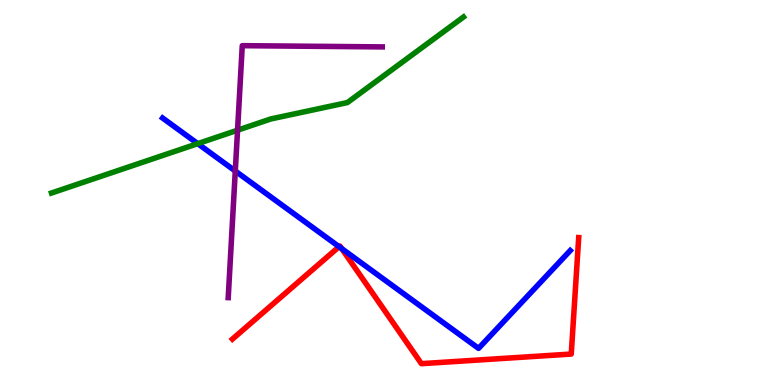[{'lines': ['blue', 'red'], 'intersections': [{'x': 4.38, 'y': 3.59}, {'x': 4.41, 'y': 3.54}]}, {'lines': ['green', 'red'], 'intersections': []}, {'lines': ['purple', 'red'], 'intersections': []}, {'lines': ['blue', 'green'], 'intersections': [{'x': 2.55, 'y': 6.27}]}, {'lines': ['blue', 'purple'], 'intersections': [{'x': 3.04, 'y': 5.56}]}, {'lines': ['green', 'purple'], 'intersections': [{'x': 3.07, 'y': 6.62}]}]